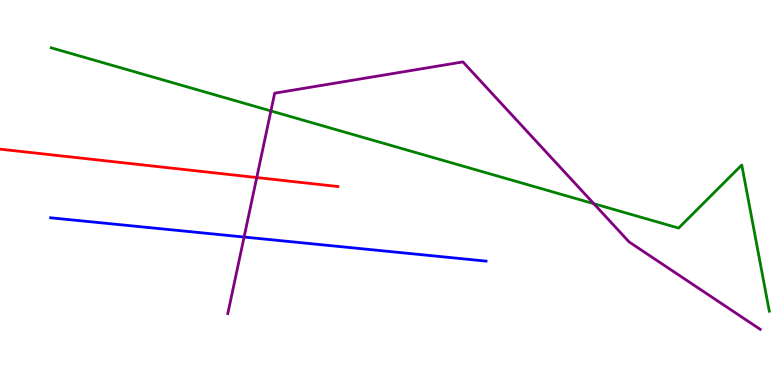[{'lines': ['blue', 'red'], 'intersections': []}, {'lines': ['green', 'red'], 'intersections': []}, {'lines': ['purple', 'red'], 'intersections': [{'x': 3.31, 'y': 5.39}]}, {'lines': ['blue', 'green'], 'intersections': []}, {'lines': ['blue', 'purple'], 'intersections': [{'x': 3.15, 'y': 3.84}]}, {'lines': ['green', 'purple'], 'intersections': [{'x': 3.5, 'y': 7.12}, {'x': 7.66, 'y': 4.71}]}]